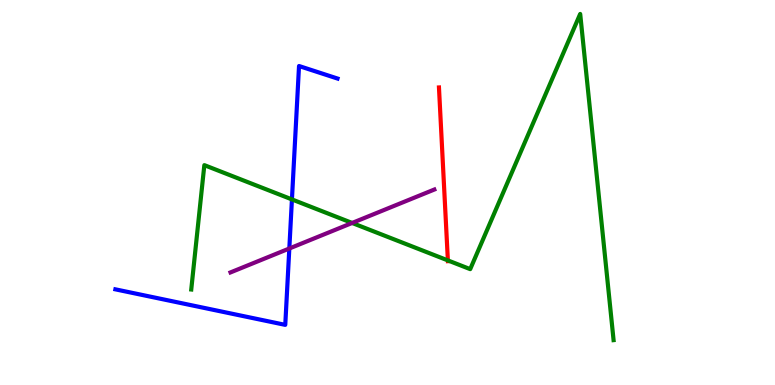[{'lines': ['blue', 'red'], 'intersections': []}, {'lines': ['green', 'red'], 'intersections': [{'x': 5.78, 'y': 3.24}]}, {'lines': ['purple', 'red'], 'intersections': []}, {'lines': ['blue', 'green'], 'intersections': [{'x': 3.77, 'y': 4.82}]}, {'lines': ['blue', 'purple'], 'intersections': [{'x': 3.73, 'y': 3.55}]}, {'lines': ['green', 'purple'], 'intersections': [{'x': 4.54, 'y': 4.21}]}]